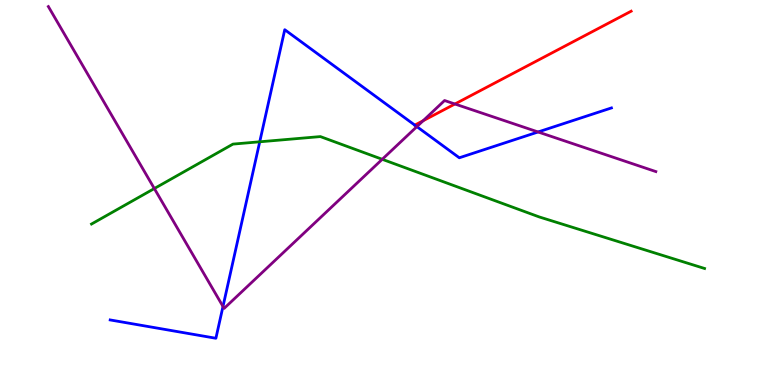[{'lines': ['blue', 'red'], 'intersections': [{'x': 5.35, 'y': 6.75}]}, {'lines': ['green', 'red'], 'intersections': []}, {'lines': ['purple', 'red'], 'intersections': [{'x': 5.46, 'y': 6.86}, {'x': 5.87, 'y': 7.3}]}, {'lines': ['blue', 'green'], 'intersections': [{'x': 3.35, 'y': 6.32}]}, {'lines': ['blue', 'purple'], 'intersections': [{'x': 2.88, 'y': 2.04}, {'x': 5.38, 'y': 6.71}, {'x': 6.94, 'y': 6.57}]}, {'lines': ['green', 'purple'], 'intersections': [{'x': 1.99, 'y': 5.1}, {'x': 4.93, 'y': 5.86}]}]